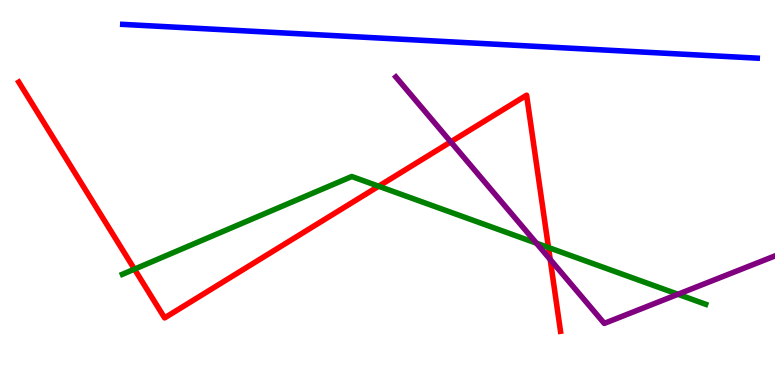[{'lines': ['blue', 'red'], 'intersections': []}, {'lines': ['green', 'red'], 'intersections': [{'x': 1.74, 'y': 3.01}, {'x': 4.89, 'y': 5.16}, {'x': 7.08, 'y': 3.57}]}, {'lines': ['purple', 'red'], 'intersections': [{'x': 5.82, 'y': 6.32}, {'x': 7.1, 'y': 3.26}]}, {'lines': ['blue', 'green'], 'intersections': []}, {'lines': ['blue', 'purple'], 'intersections': []}, {'lines': ['green', 'purple'], 'intersections': [{'x': 6.92, 'y': 3.68}, {'x': 8.75, 'y': 2.36}]}]